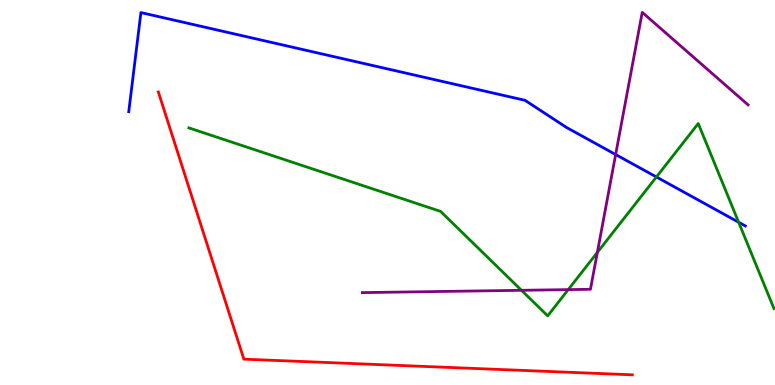[{'lines': ['blue', 'red'], 'intersections': []}, {'lines': ['green', 'red'], 'intersections': []}, {'lines': ['purple', 'red'], 'intersections': []}, {'lines': ['blue', 'green'], 'intersections': [{'x': 8.47, 'y': 5.4}, {'x': 9.53, 'y': 4.23}]}, {'lines': ['blue', 'purple'], 'intersections': [{'x': 7.94, 'y': 5.99}]}, {'lines': ['green', 'purple'], 'intersections': [{'x': 6.73, 'y': 2.46}, {'x': 7.33, 'y': 2.48}, {'x': 7.71, 'y': 3.44}]}]